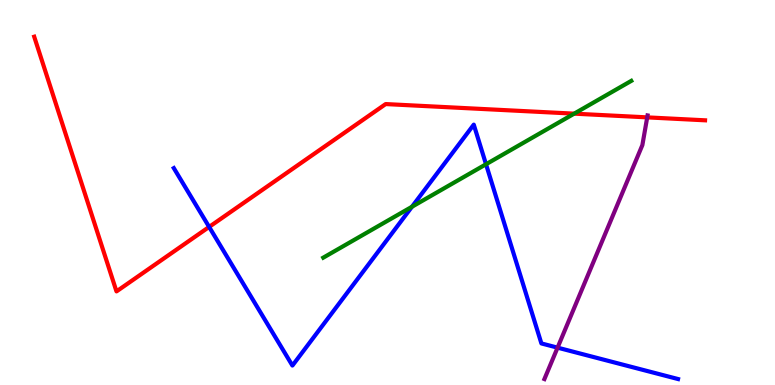[{'lines': ['blue', 'red'], 'intersections': [{'x': 2.7, 'y': 4.11}]}, {'lines': ['green', 'red'], 'intersections': [{'x': 7.41, 'y': 7.05}]}, {'lines': ['purple', 'red'], 'intersections': [{'x': 8.35, 'y': 6.95}]}, {'lines': ['blue', 'green'], 'intersections': [{'x': 5.32, 'y': 4.63}, {'x': 6.27, 'y': 5.73}]}, {'lines': ['blue', 'purple'], 'intersections': [{'x': 7.19, 'y': 0.97}]}, {'lines': ['green', 'purple'], 'intersections': []}]